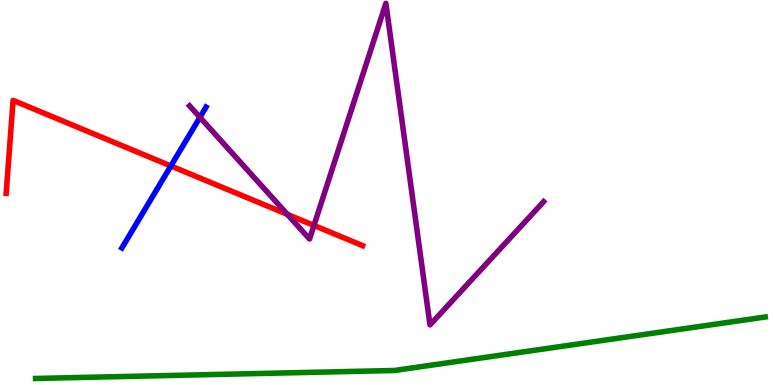[{'lines': ['blue', 'red'], 'intersections': [{'x': 2.2, 'y': 5.69}]}, {'lines': ['green', 'red'], 'intersections': []}, {'lines': ['purple', 'red'], 'intersections': [{'x': 3.71, 'y': 4.43}, {'x': 4.05, 'y': 4.14}]}, {'lines': ['blue', 'green'], 'intersections': []}, {'lines': ['blue', 'purple'], 'intersections': [{'x': 2.58, 'y': 6.95}]}, {'lines': ['green', 'purple'], 'intersections': []}]